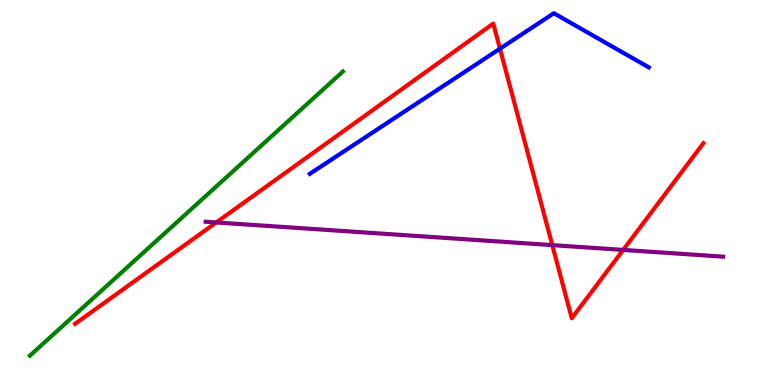[{'lines': ['blue', 'red'], 'intersections': [{'x': 6.45, 'y': 8.73}]}, {'lines': ['green', 'red'], 'intersections': []}, {'lines': ['purple', 'red'], 'intersections': [{'x': 2.79, 'y': 4.22}, {'x': 7.13, 'y': 3.63}, {'x': 8.04, 'y': 3.51}]}, {'lines': ['blue', 'green'], 'intersections': []}, {'lines': ['blue', 'purple'], 'intersections': []}, {'lines': ['green', 'purple'], 'intersections': []}]